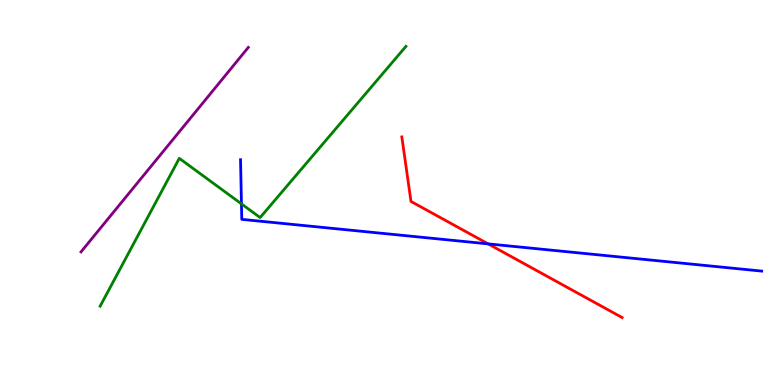[{'lines': ['blue', 'red'], 'intersections': [{'x': 6.3, 'y': 3.67}]}, {'lines': ['green', 'red'], 'intersections': []}, {'lines': ['purple', 'red'], 'intersections': []}, {'lines': ['blue', 'green'], 'intersections': [{'x': 3.12, 'y': 4.7}]}, {'lines': ['blue', 'purple'], 'intersections': []}, {'lines': ['green', 'purple'], 'intersections': []}]